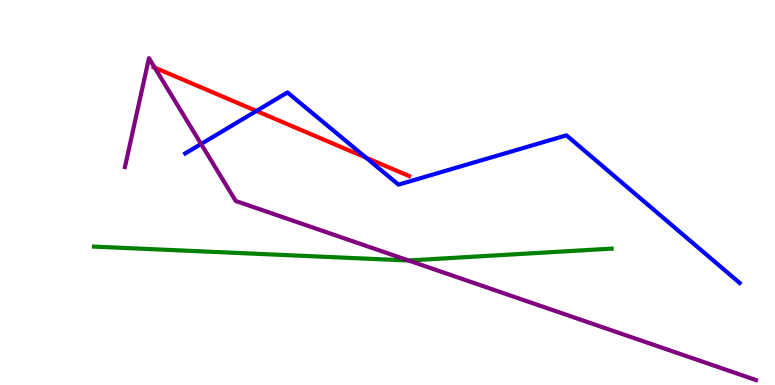[{'lines': ['blue', 'red'], 'intersections': [{'x': 3.31, 'y': 7.12}, {'x': 4.72, 'y': 5.9}]}, {'lines': ['green', 'red'], 'intersections': []}, {'lines': ['purple', 'red'], 'intersections': [{'x': 2.0, 'y': 8.24}]}, {'lines': ['blue', 'green'], 'intersections': []}, {'lines': ['blue', 'purple'], 'intersections': [{'x': 2.59, 'y': 6.26}]}, {'lines': ['green', 'purple'], 'intersections': [{'x': 5.27, 'y': 3.23}]}]